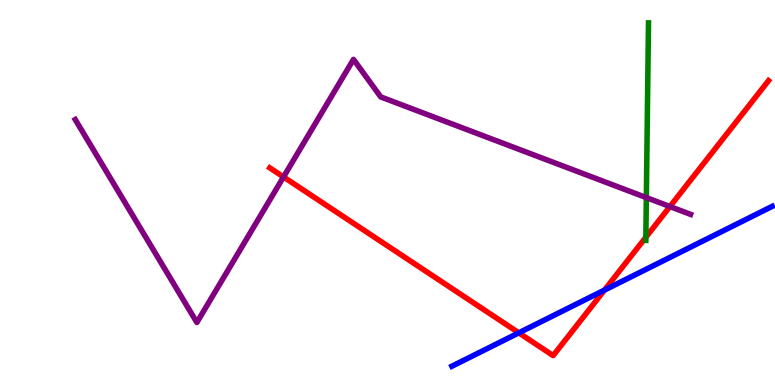[{'lines': ['blue', 'red'], 'intersections': [{'x': 6.69, 'y': 1.36}, {'x': 7.8, 'y': 2.47}]}, {'lines': ['green', 'red'], 'intersections': [{'x': 8.33, 'y': 3.84}]}, {'lines': ['purple', 'red'], 'intersections': [{'x': 3.66, 'y': 5.4}, {'x': 8.64, 'y': 4.64}]}, {'lines': ['blue', 'green'], 'intersections': []}, {'lines': ['blue', 'purple'], 'intersections': []}, {'lines': ['green', 'purple'], 'intersections': [{'x': 8.34, 'y': 4.87}]}]